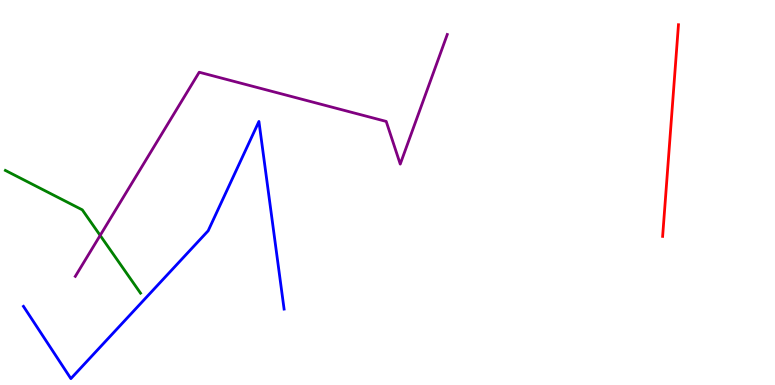[{'lines': ['blue', 'red'], 'intersections': []}, {'lines': ['green', 'red'], 'intersections': []}, {'lines': ['purple', 'red'], 'intersections': []}, {'lines': ['blue', 'green'], 'intersections': []}, {'lines': ['blue', 'purple'], 'intersections': []}, {'lines': ['green', 'purple'], 'intersections': [{'x': 1.29, 'y': 3.89}]}]